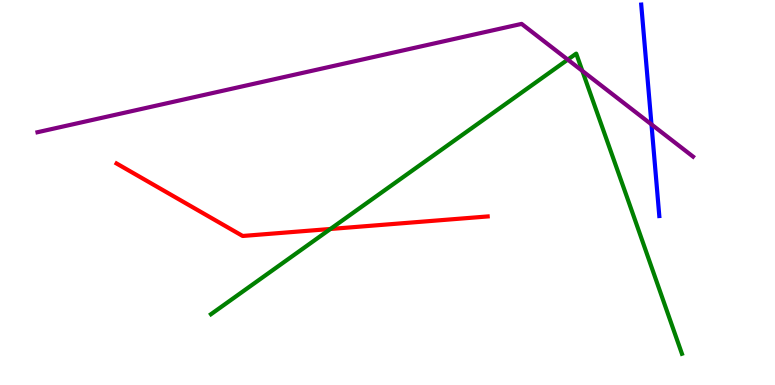[{'lines': ['blue', 'red'], 'intersections': []}, {'lines': ['green', 'red'], 'intersections': [{'x': 4.26, 'y': 4.05}]}, {'lines': ['purple', 'red'], 'intersections': []}, {'lines': ['blue', 'green'], 'intersections': []}, {'lines': ['blue', 'purple'], 'intersections': [{'x': 8.41, 'y': 6.77}]}, {'lines': ['green', 'purple'], 'intersections': [{'x': 7.33, 'y': 8.45}, {'x': 7.51, 'y': 8.16}]}]